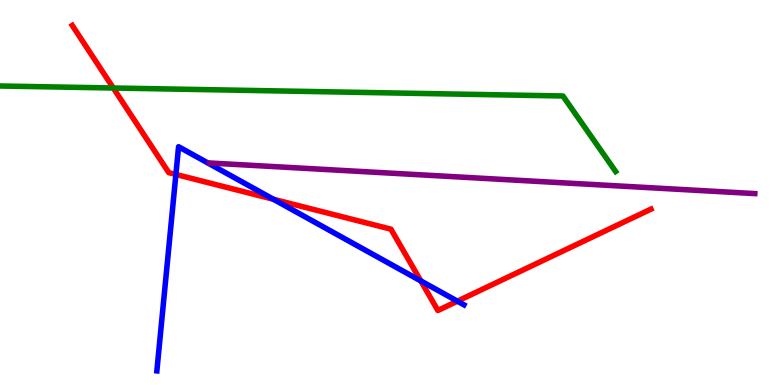[{'lines': ['blue', 'red'], 'intersections': [{'x': 2.27, 'y': 5.47}, {'x': 3.53, 'y': 4.82}, {'x': 5.43, 'y': 2.7}, {'x': 5.9, 'y': 2.18}]}, {'lines': ['green', 'red'], 'intersections': [{'x': 1.46, 'y': 7.71}]}, {'lines': ['purple', 'red'], 'intersections': []}, {'lines': ['blue', 'green'], 'intersections': []}, {'lines': ['blue', 'purple'], 'intersections': []}, {'lines': ['green', 'purple'], 'intersections': []}]